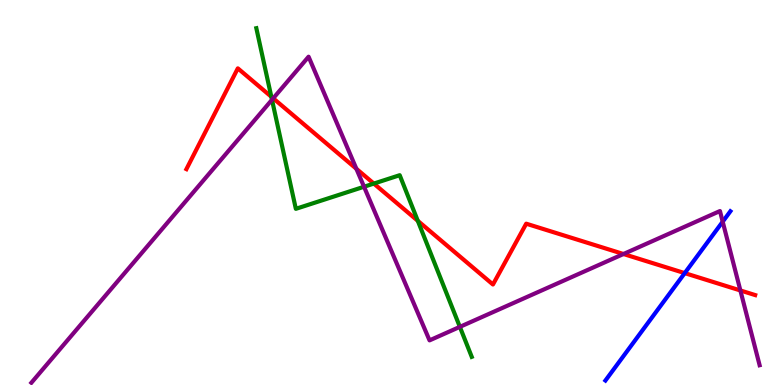[{'lines': ['blue', 'red'], 'intersections': [{'x': 8.84, 'y': 2.91}]}, {'lines': ['green', 'red'], 'intersections': [{'x': 3.5, 'y': 7.49}, {'x': 4.82, 'y': 5.23}, {'x': 5.39, 'y': 4.26}]}, {'lines': ['purple', 'red'], 'intersections': [{'x': 3.53, 'y': 7.45}, {'x': 4.6, 'y': 5.62}, {'x': 8.04, 'y': 3.4}, {'x': 9.55, 'y': 2.46}]}, {'lines': ['blue', 'green'], 'intersections': []}, {'lines': ['blue', 'purple'], 'intersections': [{'x': 9.33, 'y': 4.24}]}, {'lines': ['green', 'purple'], 'intersections': [{'x': 3.51, 'y': 7.41}, {'x': 4.7, 'y': 5.15}, {'x': 5.93, 'y': 1.51}]}]